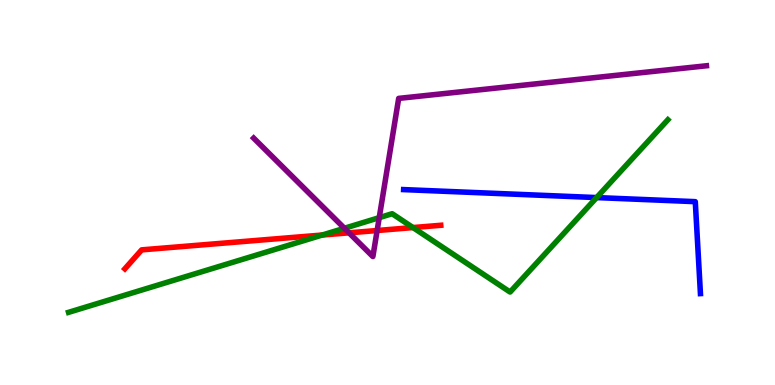[{'lines': ['blue', 'red'], 'intersections': []}, {'lines': ['green', 'red'], 'intersections': [{'x': 4.16, 'y': 3.9}, {'x': 5.33, 'y': 4.09}]}, {'lines': ['purple', 'red'], 'intersections': [{'x': 4.5, 'y': 3.95}, {'x': 4.87, 'y': 4.01}]}, {'lines': ['blue', 'green'], 'intersections': [{'x': 7.7, 'y': 4.87}]}, {'lines': ['blue', 'purple'], 'intersections': []}, {'lines': ['green', 'purple'], 'intersections': [{'x': 4.44, 'y': 4.07}, {'x': 4.89, 'y': 4.35}]}]